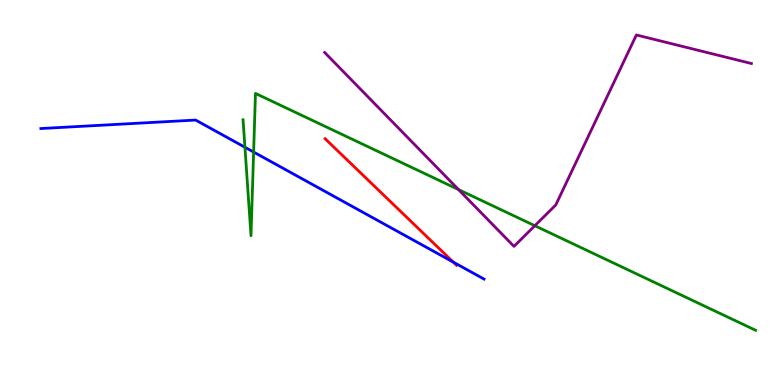[{'lines': ['blue', 'red'], 'intersections': [{'x': 5.85, 'y': 3.19}]}, {'lines': ['green', 'red'], 'intersections': []}, {'lines': ['purple', 'red'], 'intersections': []}, {'lines': ['blue', 'green'], 'intersections': [{'x': 3.16, 'y': 6.18}, {'x': 3.27, 'y': 6.05}]}, {'lines': ['blue', 'purple'], 'intersections': []}, {'lines': ['green', 'purple'], 'intersections': [{'x': 5.92, 'y': 5.08}, {'x': 6.9, 'y': 4.14}]}]